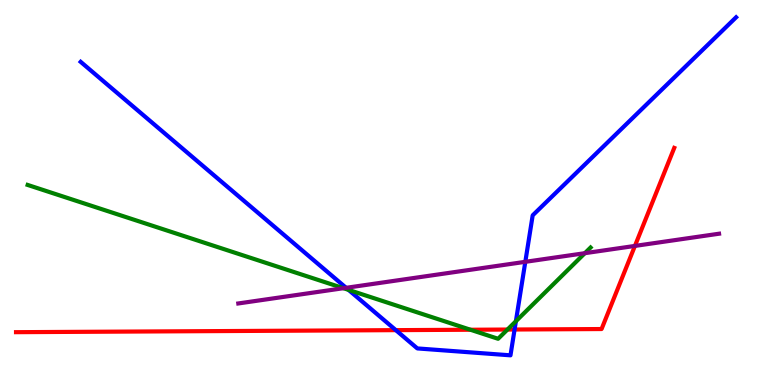[{'lines': ['blue', 'red'], 'intersections': [{'x': 5.11, 'y': 1.42}, {'x': 6.64, 'y': 1.44}]}, {'lines': ['green', 'red'], 'intersections': [{'x': 6.07, 'y': 1.44}, {'x': 6.55, 'y': 1.44}]}, {'lines': ['purple', 'red'], 'intersections': [{'x': 8.19, 'y': 3.61}]}, {'lines': ['blue', 'green'], 'intersections': [{'x': 4.5, 'y': 2.47}, {'x': 6.66, 'y': 1.66}]}, {'lines': ['blue', 'purple'], 'intersections': [{'x': 4.47, 'y': 2.52}, {'x': 6.78, 'y': 3.2}]}, {'lines': ['green', 'purple'], 'intersections': [{'x': 4.43, 'y': 2.51}, {'x': 7.55, 'y': 3.42}]}]